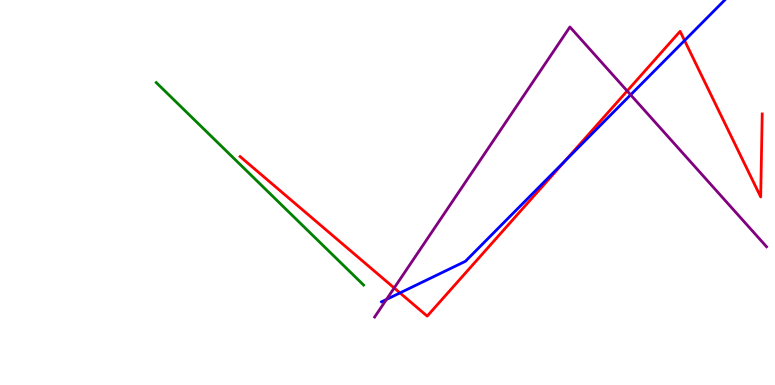[{'lines': ['blue', 'red'], 'intersections': [{'x': 5.16, 'y': 2.39}, {'x': 7.29, 'y': 5.82}, {'x': 8.83, 'y': 8.95}]}, {'lines': ['green', 'red'], 'intersections': []}, {'lines': ['purple', 'red'], 'intersections': [{'x': 5.09, 'y': 2.52}, {'x': 8.09, 'y': 7.64}]}, {'lines': ['blue', 'green'], 'intersections': []}, {'lines': ['blue', 'purple'], 'intersections': [{'x': 4.99, 'y': 2.22}, {'x': 8.14, 'y': 7.54}]}, {'lines': ['green', 'purple'], 'intersections': []}]